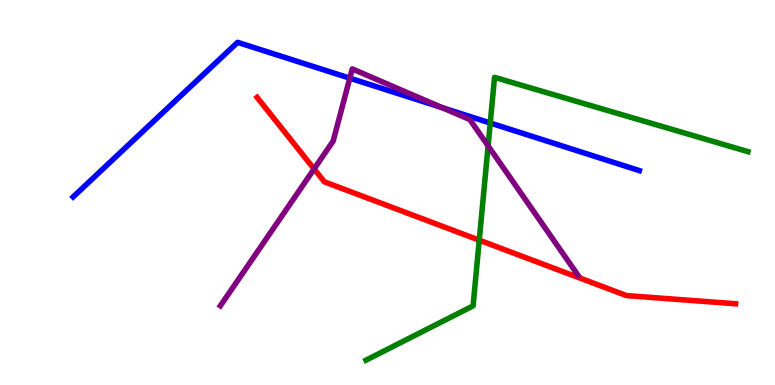[{'lines': ['blue', 'red'], 'intersections': []}, {'lines': ['green', 'red'], 'intersections': [{'x': 6.18, 'y': 3.76}]}, {'lines': ['purple', 'red'], 'intersections': [{'x': 4.05, 'y': 5.61}]}, {'lines': ['blue', 'green'], 'intersections': [{'x': 6.33, 'y': 6.81}]}, {'lines': ['blue', 'purple'], 'intersections': [{'x': 4.51, 'y': 7.97}, {'x': 5.71, 'y': 7.2}]}, {'lines': ['green', 'purple'], 'intersections': [{'x': 6.3, 'y': 6.21}]}]